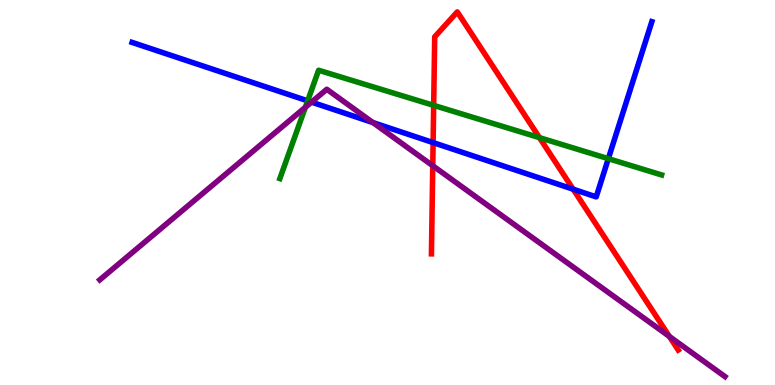[{'lines': ['blue', 'red'], 'intersections': [{'x': 5.59, 'y': 6.3}, {'x': 7.4, 'y': 5.09}]}, {'lines': ['green', 'red'], 'intersections': [{'x': 5.6, 'y': 7.26}, {'x': 6.96, 'y': 6.42}]}, {'lines': ['purple', 'red'], 'intersections': [{'x': 5.58, 'y': 5.7}, {'x': 8.64, 'y': 1.26}]}, {'lines': ['blue', 'green'], 'intersections': [{'x': 3.97, 'y': 7.38}, {'x': 7.85, 'y': 5.88}]}, {'lines': ['blue', 'purple'], 'intersections': [{'x': 4.02, 'y': 7.35}, {'x': 4.81, 'y': 6.82}]}, {'lines': ['green', 'purple'], 'intersections': [{'x': 3.94, 'y': 7.21}]}]